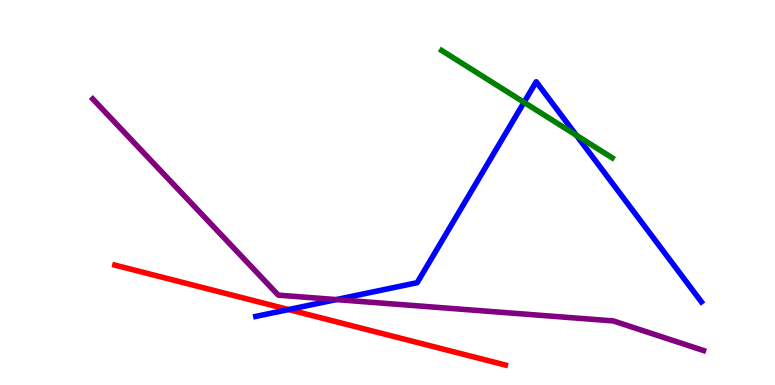[{'lines': ['blue', 'red'], 'intersections': [{'x': 3.72, 'y': 1.96}]}, {'lines': ['green', 'red'], 'intersections': []}, {'lines': ['purple', 'red'], 'intersections': []}, {'lines': ['blue', 'green'], 'intersections': [{'x': 6.76, 'y': 7.34}, {'x': 7.44, 'y': 6.49}]}, {'lines': ['blue', 'purple'], 'intersections': [{'x': 4.34, 'y': 2.22}]}, {'lines': ['green', 'purple'], 'intersections': []}]